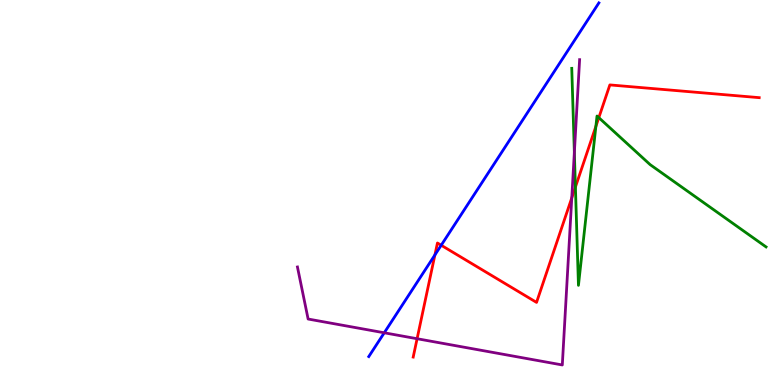[{'lines': ['blue', 'red'], 'intersections': [{'x': 5.61, 'y': 3.38}, {'x': 5.69, 'y': 3.63}]}, {'lines': ['green', 'red'], 'intersections': [{'x': 7.42, 'y': 5.14}, {'x': 7.69, 'y': 6.72}, {'x': 7.73, 'y': 6.94}]}, {'lines': ['purple', 'red'], 'intersections': [{'x': 5.38, 'y': 1.2}, {'x': 7.38, 'y': 4.86}]}, {'lines': ['blue', 'green'], 'intersections': []}, {'lines': ['blue', 'purple'], 'intersections': [{'x': 4.96, 'y': 1.36}]}, {'lines': ['green', 'purple'], 'intersections': [{'x': 7.41, 'y': 6.04}]}]